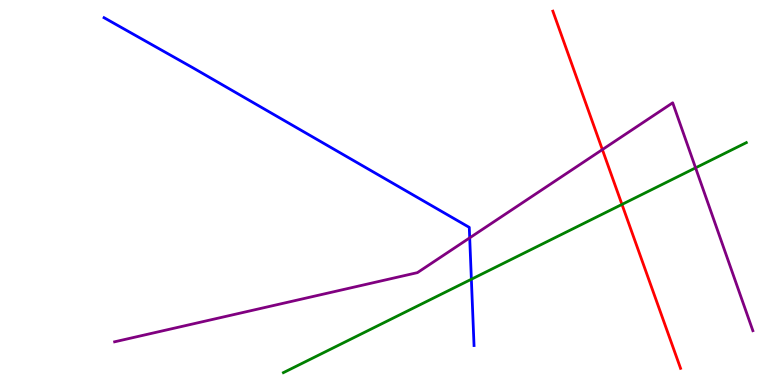[{'lines': ['blue', 'red'], 'intersections': []}, {'lines': ['green', 'red'], 'intersections': [{'x': 8.03, 'y': 4.69}]}, {'lines': ['purple', 'red'], 'intersections': [{'x': 7.77, 'y': 6.11}]}, {'lines': ['blue', 'green'], 'intersections': [{'x': 6.08, 'y': 2.75}]}, {'lines': ['blue', 'purple'], 'intersections': [{'x': 6.06, 'y': 3.82}]}, {'lines': ['green', 'purple'], 'intersections': [{'x': 8.98, 'y': 5.64}]}]